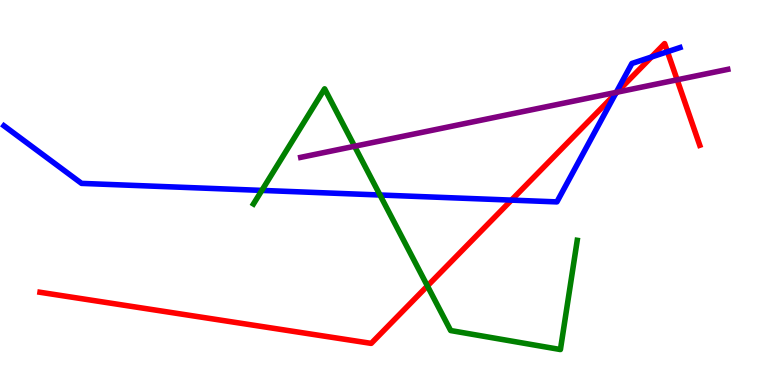[{'lines': ['blue', 'red'], 'intersections': [{'x': 6.6, 'y': 4.8}, {'x': 7.94, 'y': 7.56}, {'x': 8.41, 'y': 8.52}, {'x': 8.61, 'y': 8.66}]}, {'lines': ['green', 'red'], 'intersections': [{'x': 5.52, 'y': 2.57}]}, {'lines': ['purple', 'red'], 'intersections': [{'x': 7.96, 'y': 7.61}, {'x': 8.74, 'y': 7.93}]}, {'lines': ['blue', 'green'], 'intersections': [{'x': 3.38, 'y': 5.05}, {'x': 4.9, 'y': 4.93}]}, {'lines': ['blue', 'purple'], 'intersections': [{'x': 7.95, 'y': 7.6}]}, {'lines': ['green', 'purple'], 'intersections': [{'x': 4.58, 'y': 6.2}]}]